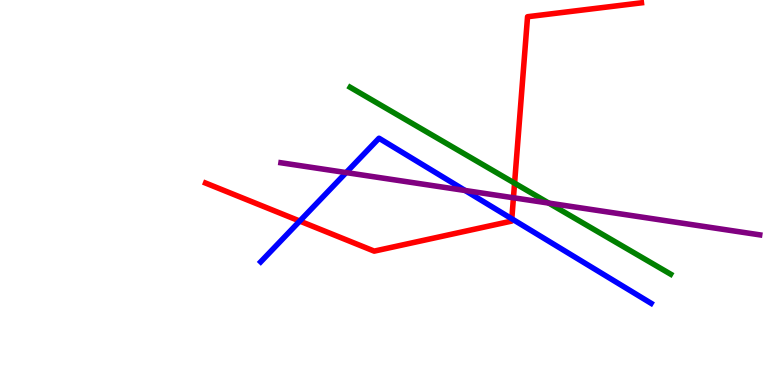[{'lines': ['blue', 'red'], 'intersections': [{'x': 3.87, 'y': 4.26}, {'x': 6.6, 'y': 4.32}]}, {'lines': ['green', 'red'], 'intersections': [{'x': 6.64, 'y': 5.24}]}, {'lines': ['purple', 'red'], 'intersections': [{'x': 6.63, 'y': 4.86}]}, {'lines': ['blue', 'green'], 'intersections': []}, {'lines': ['blue', 'purple'], 'intersections': [{'x': 4.47, 'y': 5.52}, {'x': 6.0, 'y': 5.05}]}, {'lines': ['green', 'purple'], 'intersections': [{'x': 7.08, 'y': 4.72}]}]